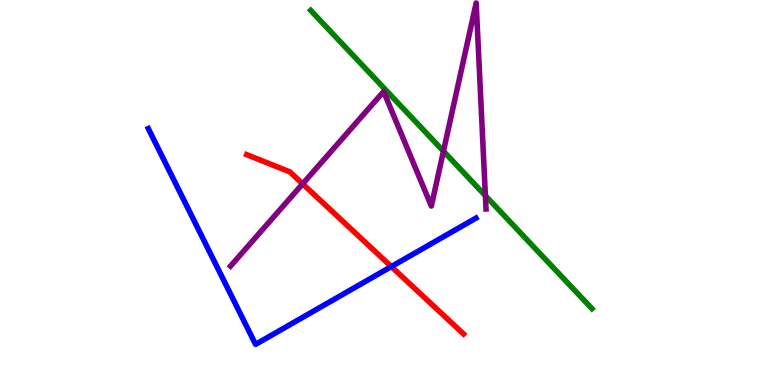[{'lines': ['blue', 'red'], 'intersections': [{'x': 5.05, 'y': 3.08}]}, {'lines': ['green', 'red'], 'intersections': []}, {'lines': ['purple', 'red'], 'intersections': [{'x': 3.91, 'y': 5.22}]}, {'lines': ['blue', 'green'], 'intersections': []}, {'lines': ['blue', 'purple'], 'intersections': []}, {'lines': ['green', 'purple'], 'intersections': [{'x': 5.72, 'y': 6.07}, {'x': 6.26, 'y': 4.92}]}]